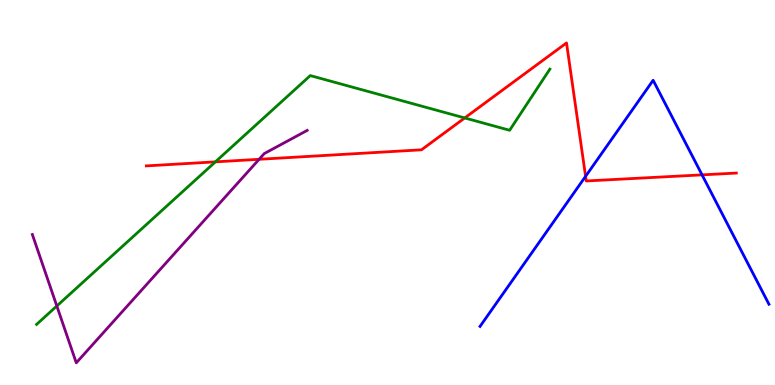[{'lines': ['blue', 'red'], 'intersections': [{'x': 7.56, 'y': 5.42}, {'x': 9.06, 'y': 5.46}]}, {'lines': ['green', 'red'], 'intersections': [{'x': 2.78, 'y': 5.8}, {'x': 6.0, 'y': 6.94}]}, {'lines': ['purple', 'red'], 'intersections': [{'x': 3.34, 'y': 5.86}]}, {'lines': ['blue', 'green'], 'intersections': []}, {'lines': ['blue', 'purple'], 'intersections': []}, {'lines': ['green', 'purple'], 'intersections': [{'x': 0.733, 'y': 2.05}]}]